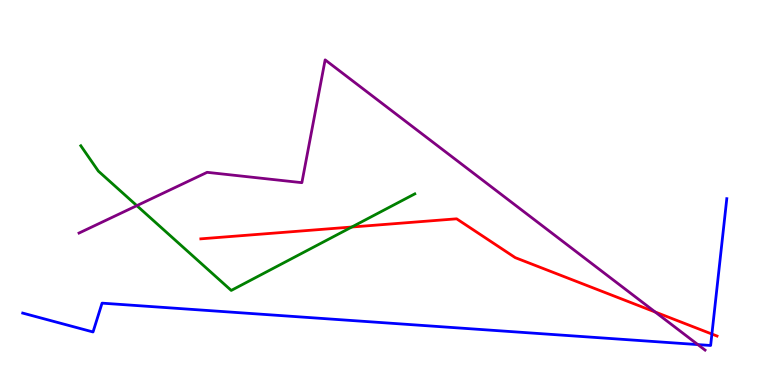[{'lines': ['blue', 'red'], 'intersections': [{'x': 9.19, 'y': 1.32}]}, {'lines': ['green', 'red'], 'intersections': [{'x': 4.54, 'y': 4.1}]}, {'lines': ['purple', 'red'], 'intersections': [{'x': 8.45, 'y': 1.9}]}, {'lines': ['blue', 'green'], 'intersections': []}, {'lines': ['blue', 'purple'], 'intersections': [{'x': 9.0, 'y': 1.05}]}, {'lines': ['green', 'purple'], 'intersections': [{'x': 1.77, 'y': 4.66}]}]